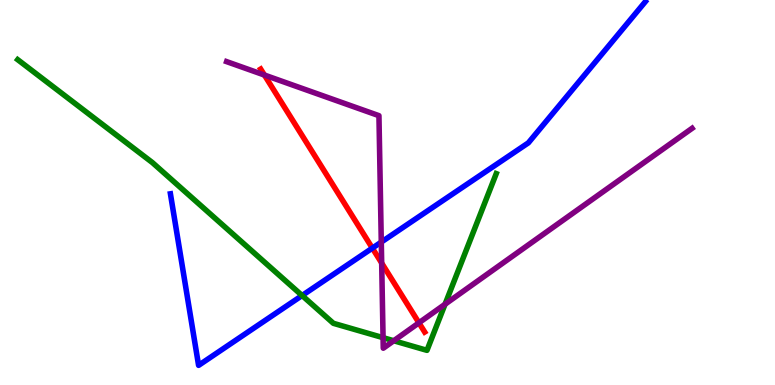[{'lines': ['blue', 'red'], 'intersections': [{'x': 4.8, 'y': 3.56}]}, {'lines': ['green', 'red'], 'intersections': []}, {'lines': ['purple', 'red'], 'intersections': [{'x': 3.41, 'y': 8.05}, {'x': 4.92, 'y': 3.17}, {'x': 5.41, 'y': 1.62}]}, {'lines': ['blue', 'green'], 'intersections': [{'x': 3.9, 'y': 2.32}]}, {'lines': ['blue', 'purple'], 'intersections': [{'x': 4.92, 'y': 3.71}]}, {'lines': ['green', 'purple'], 'intersections': [{'x': 4.94, 'y': 1.23}, {'x': 5.08, 'y': 1.15}, {'x': 5.74, 'y': 2.1}]}]